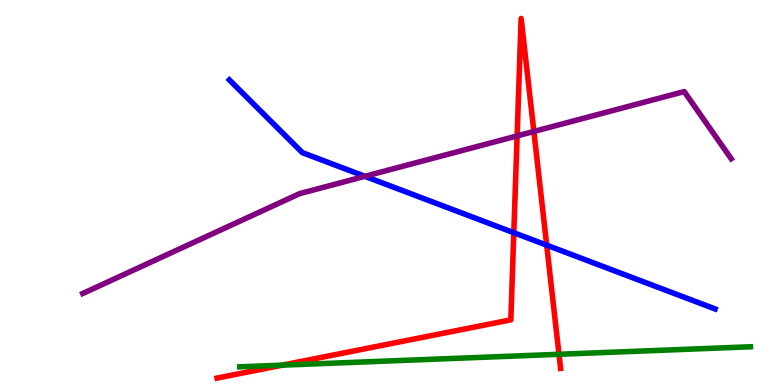[{'lines': ['blue', 'red'], 'intersections': [{'x': 6.63, 'y': 3.96}, {'x': 7.05, 'y': 3.63}]}, {'lines': ['green', 'red'], 'intersections': [{'x': 3.64, 'y': 0.516}, {'x': 7.21, 'y': 0.798}]}, {'lines': ['purple', 'red'], 'intersections': [{'x': 6.67, 'y': 6.47}, {'x': 6.89, 'y': 6.58}]}, {'lines': ['blue', 'green'], 'intersections': []}, {'lines': ['blue', 'purple'], 'intersections': [{'x': 4.71, 'y': 5.42}]}, {'lines': ['green', 'purple'], 'intersections': []}]